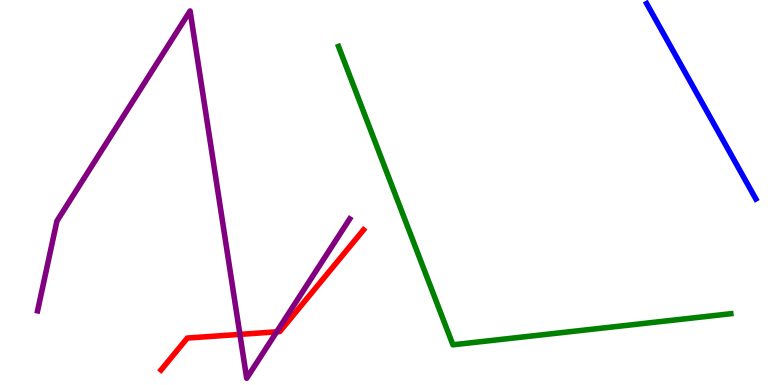[{'lines': ['blue', 'red'], 'intersections': []}, {'lines': ['green', 'red'], 'intersections': []}, {'lines': ['purple', 'red'], 'intersections': [{'x': 3.1, 'y': 1.31}, {'x': 3.57, 'y': 1.38}]}, {'lines': ['blue', 'green'], 'intersections': []}, {'lines': ['blue', 'purple'], 'intersections': []}, {'lines': ['green', 'purple'], 'intersections': []}]